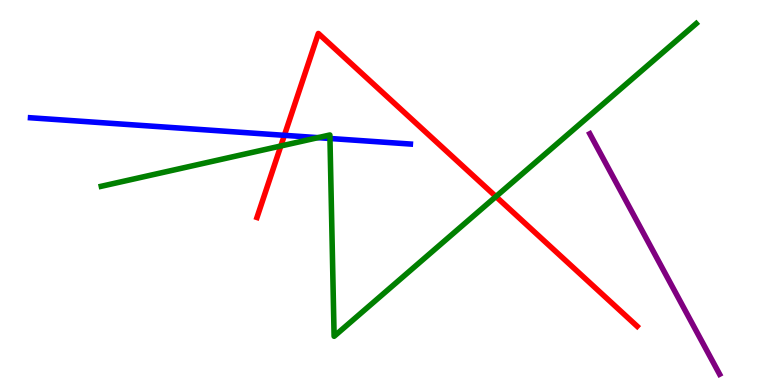[{'lines': ['blue', 'red'], 'intersections': [{'x': 3.67, 'y': 6.49}]}, {'lines': ['green', 'red'], 'intersections': [{'x': 3.62, 'y': 6.21}, {'x': 6.4, 'y': 4.89}]}, {'lines': ['purple', 'red'], 'intersections': []}, {'lines': ['blue', 'green'], 'intersections': [{'x': 4.1, 'y': 6.42}, {'x': 4.26, 'y': 6.4}]}, {'lines': ['blue', 'purple'], 'intersections': []}, {'lines': ['green', 'purple'], 'intersections': []}]